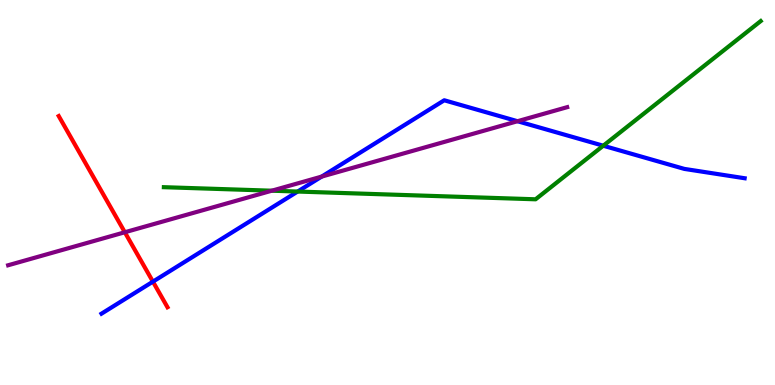[{'lines': ['blue', 'red'], 'intersections': [{'x': 1.97, 'y': 2.68}]}, {'lines': ['green', 'red'], 'intersections': []}, {'lines': ['purple', 'red'], 'intersections': [{'x': 1.61, 'y': 3.97}]}, {'lines': ['blue', 'green'], 'intersections': [{'x': 3.84, 'y': 5.02}, {'x': 7.78, 'y': 6.21}]}, {'lines': ['blue', 'purple'], 'intersections': [{'x': 4.15, 'y': 5.41}, {'x': 6.68, 'y': 6.85}]}, {'lines': ['green', 'purple'], 'intersections': [{'x': 3.51, 'y': 5.05}]}]